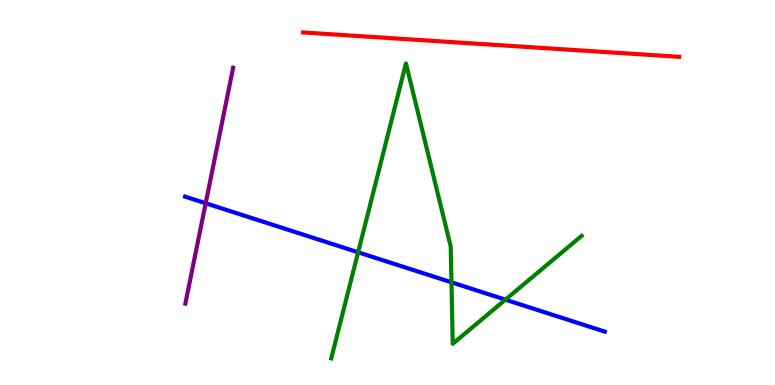[{'lines': ['blue', 'red'], 'intersections': []}, {'lines': ['green', 'red'], 'intersections': []}, {'lines': ['purple', 'red'], 'intersections': []}, {'lines': ['blue', 'green'], 'intersections': [{'x': 4.62, 'y': 3.45}, {'x': 5.83, 'y': 2.67}, {'x': 6.52, 'y': 2.22}]}, {'lines': ['blue', 'purple'], 'intersections': [{'x': 2.65, 'y': 4.72}]}, {'lines': ['green', 'purple'], 'intersections': []}]